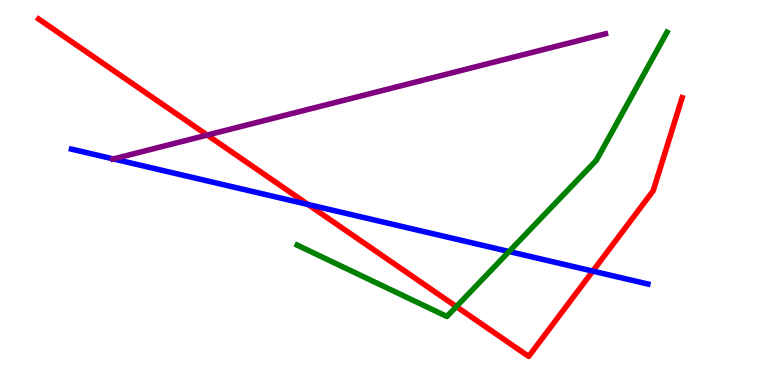[{'lines': ['blue', 'red'], 'intersections': [{'x': 3.97, 'y': 4.69}, {'x': 7.65, 'y': 2.96}]}, {'lines': ['green', 'red'], 'intersections': [{'x': 5.89, 'y': 2.04}]}, {'lines': ['purple', 'red'], 'intersections': [{'x': 2.67, 'y': 6.49}]}, {'lines': ['blue', 'green'], 'intersections': [{'x': 6.57, 'y': 3.47}]}, {'lines': ['blue', 'purple'], 'intersections': [{'x': 1.46, 'y': 5.87}]}, {'lines': ['green', 'purple'], 'intersections': []}]